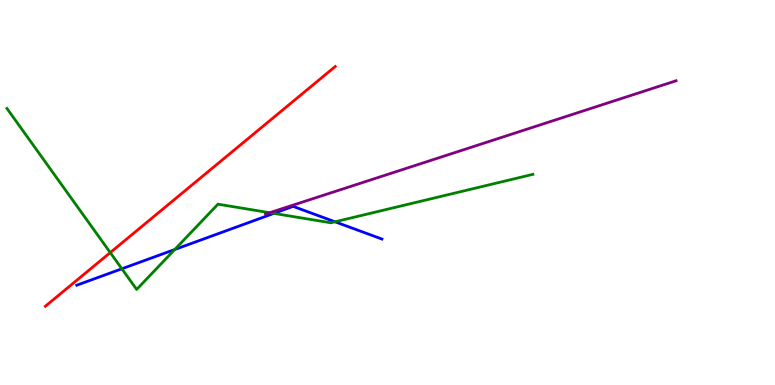[{'lines': ['blue', 'red'], 'intersections': []}, {'lines': ['green', 'red'], 'intersections': [{'x': 1.42, 'y': 3.44}]}, {'lines': ['purple', 'red'], 'intersections': []}, {'lines': ['blue', 'green'], 'intersections': [{'x': 1.57, 'y': 3.02}, {'x': 2.25, 'y': 3.52}, {'x': 3.53, 'y': 4.46}, {'x': 4.32, 'y': 4.24}]}, {'lines': ['blue', 'purple'], 'intersections': []}, {'lines': ['green', 'purple'], 'intersections': [{'x': 3.48, 'y': 4.48}]}]